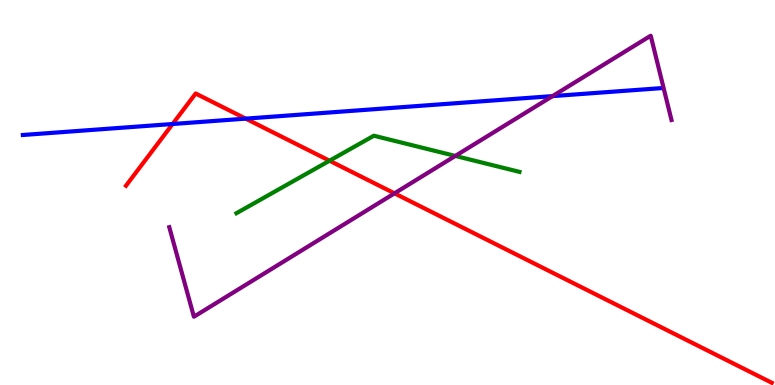[{'lines': ['blue', 'red'], 'intersections': [{'x': 2.23, 'y': 6.78}, {'x': 3.17, 'y': 6.92}]}, {'lines': ['green', 'red'], 'intersections': [{'x': 4.25, 'y': 5.83}]}, {'lines': ['purple', 'red'], 'intersections': [{'x': 5.09, 'y': 4.98}]}, {'lines': ['blue', 'green'], 'intersections': []}, {'lines': ['blue', 'purple'], 'intersections': [{'x': 7.13, 'y': 7.5}]}, {'lines': ['green', 'purple'], 'intersections': [{'x': 5.87, 'y': 5.95}]}]